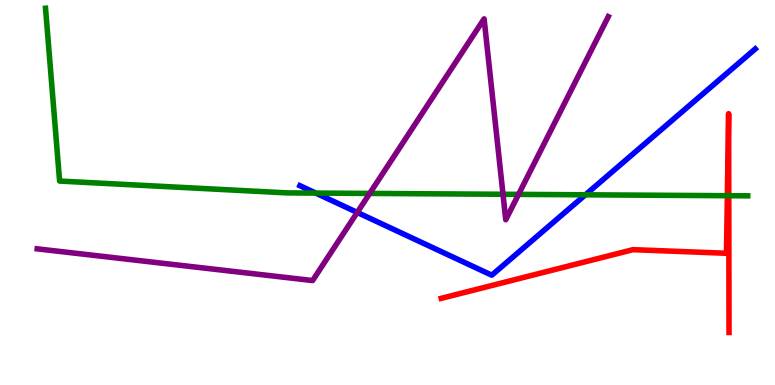[{'lines': ['blue', 'red'], 'intersections': []}, {'lines': ['green', 'red'], 'intersections': [{'x': 9.39, 'y': 4.92}, {'x': 9.4, 'y': 4.92}]}, {'lines': ['purple', 'red'], 'intersections': []}, {'lines': ['blue', 'green'], 'intersections': [{'x': 4.07, 'y': 4.98}, {'x': 7.55, 'y': 4.94}]}, {'lines': ['blue', 'purple'], 'intersections': [{'x': 4.61, 'y': 4.48}]}, {'lines': ['green', 'purple'], 'intersections': [{'x': 4.77, 'y': 4.98}, {'x': 6.49, 'y': 4.95}, {'x': 6.69, 'y': 4.95}]}]